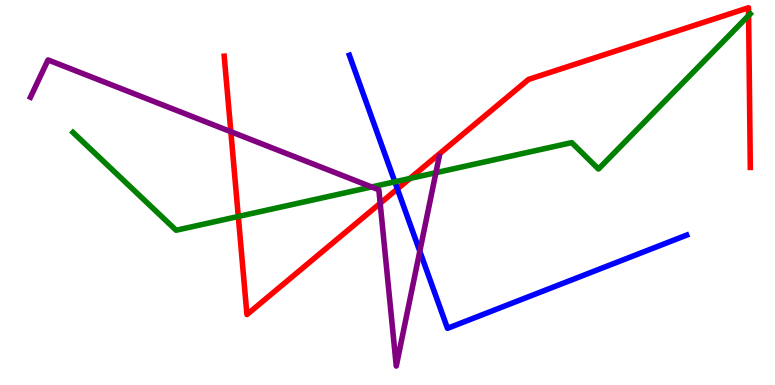[{'lines': ['blue', 'red'], 'intersections': [{'x': 5.13, 'y': 5.09}]}, {'lines': ['green', 'red'], 'intersections': [{'x': 3.07, 'y': 4.38}, {'x': 5.29, 'y': 5.36}, {'x': 9.66, 'y': 9.6}]}, {'lines': ['purple', 'red'], 'intersections': [{'x': 2.98, 'y': 6.58}, {'x': 4.91, 'y': 4.72}]}, {'lines': ['blue', 'green'], 'intersections': [{'x': 5.09, 'y': 5.28}]}, {'lines': ['blue', 'purple'], 'intersections': [{'x': 5.42, 'y': 3.47}]}, {'lines': ['green', 'purple'], 'intersections': [{'x': 4.8, 'y': 5.14}, {'x': 5.62, 'y': 5.51}]}]